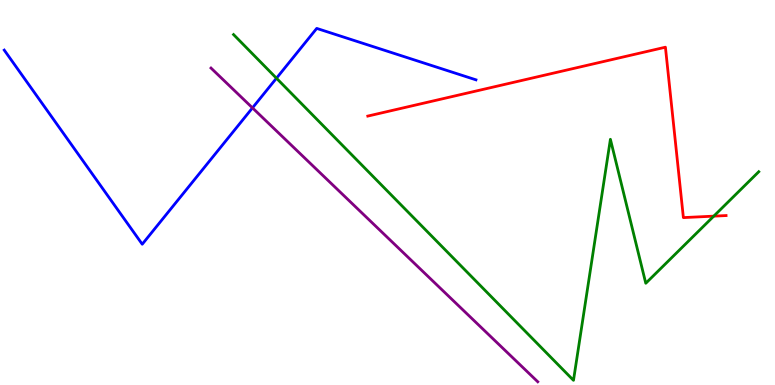[{'lines': ['blue', 'red'], 'intersections': []}, {'lines': ['green', 'red'], 'intersections': [{'x': 9.21, 'y': 4.39}]}, {'lines': ['purple', 'red'], 'intersections': []}, {'lines': ['blue', 'green'], 'intersections': [{'x': 3.57, 'y': 7.97}]}, {'lines': ['blue', 'purple'], 'intersections': [{'x': 3.26, 'y': 7.2}]}, {'lines': ['green', 'purple'], 'intersections': []}]